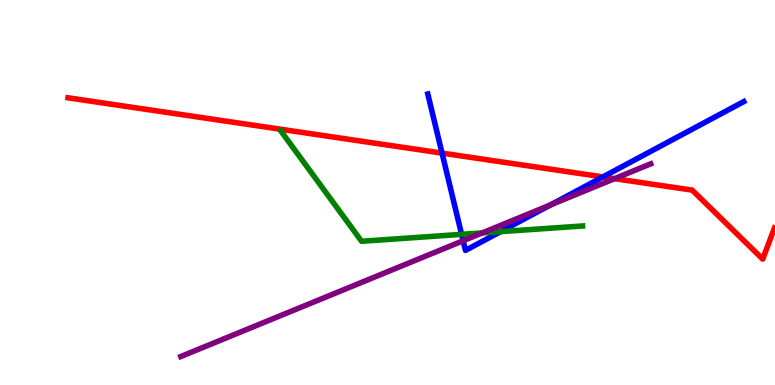[{'lines': ['blue', 'red'], 'intersections': [{'x': 5.7, 'y': 6.02}, {'x': 7.78, 'y': 5.4}]}, {'lines': ['green', 'red'], 'intersections': []}, {'lines': ['purple', 'red'], 'intersections': [{'x': 7.93, 'y': 5.36}]}, {'lines': ['blue', 'green'], 'intersections': [{'x': 5.96, 'y': 3.91}, {'x': 6.46, 'y': 3.98}]}, {'lines': ['blue', 'purple'], 'intersections': [{'x': 5.98, 'y': 3.75}, {'x': 7.1, 'y': 4.68}]}, {'lines': ['green', 'purple'], 'intersections': [{'x': 6.22, 'y': 3.95}]}]